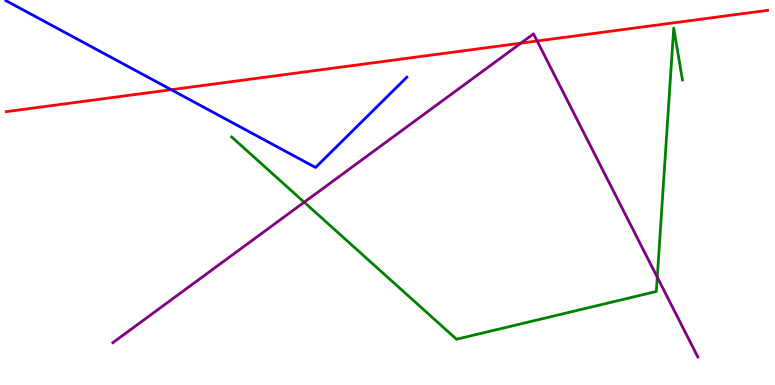[{'lines': ['blue', 'red'], 'intersections': [{'x': 2.21, 'y': 7.67}]}, {'lines': ['green', 'red'], 'intersections': []}, {'lines': ['purple', 'red'], 'intersections': [{'x': 6.72, 'y': 8.88}, {'x': 6.93, 'y': 8.94}]}, {'lines': ['blue', 'green'], 'intersections': []}, {'lines': ['blue', 'purple'], 'intersections': []}, {'lines': ['green', 'purple'], 'intersections': [{'x': 3.93, 'y': 4.75}, {'x': 8.48, 'y': 2.8}]}]